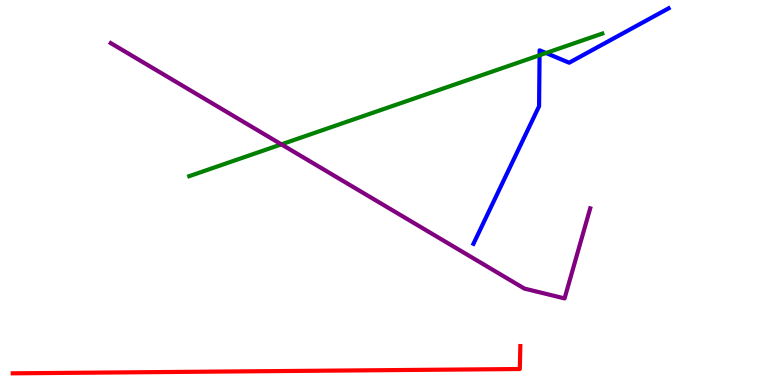[{'lines': ['blue', 'red'], 'intersections': []}, {'lines': ['green', 'red'], 'intersections': []}, {'lines': ['purple', 'red'], 'intersections': []}, {'lines': ['blue', 'green'], 'intersections': [{'x': 6.96, 'y': 8.57}, {'x': 7.05, 'y': 8.62}]}, {'lines': ['blue', 'purple'], 'intersections': []}, {'lines': ['green', 'purple'], 'intersections': [{'x': 3.63, 'y': 6.25}]}]